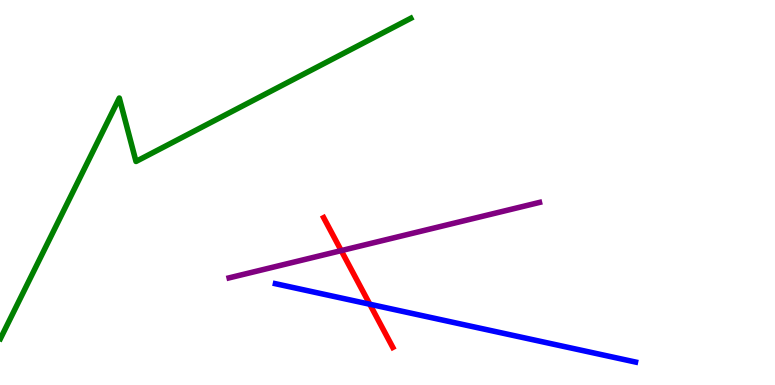[{'lines': ['blue', 'red'], 'intersections': [{'x': 4.77, 'y': 2.1}]}, {'lines': ['green', 'red'], 'intersections': []}, {'lines': ['purple', 'red'], 'intersections': [{'x': 4.4, 'y': 3.49}]}, {'lines': ['blue', 'green'], 'intersections': []}, {'lines': ['blue', 'purple'], 'intersections': []}, {'lines': ['green', 'purple'], 'intersections': []}]